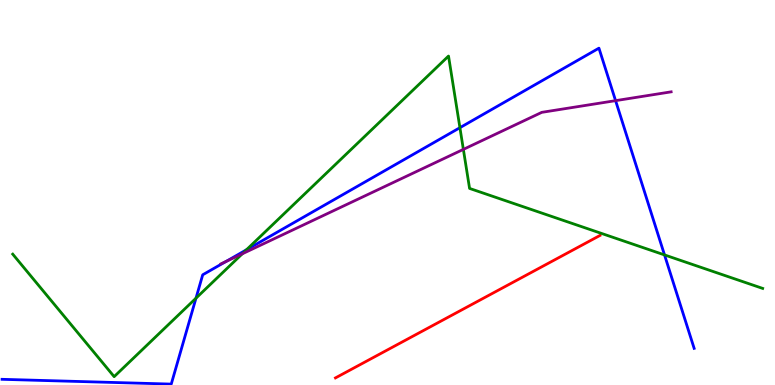[{'lines': ['blue', 'red'], 'intersections': []}, {'lines': ['green', 'red'], 'intersections': []}, {'lines': ['purple', 'red'], 'intersections': []}, {'lines': ['blue', 'green'], 'intersections': [{'x': 2.53, 'y': 2.25}, {'x': 3.18, 'y': 3.51}, {'x': 5.93, 'y': 6.68}, {'x': 8.57, 'y': 3.38}]}, {'lines': ['blue', 'purple'], 'intersections': [{'x': 2.91, 'y': 3.21}, {'x': 7.94, 'y': 7.39}]}, {'lines': ['green', 'purple'], 'intersections': [{'x': 3.13, 'y': 3.41}, {'x': 5.98, 'y': 6.12}]}]